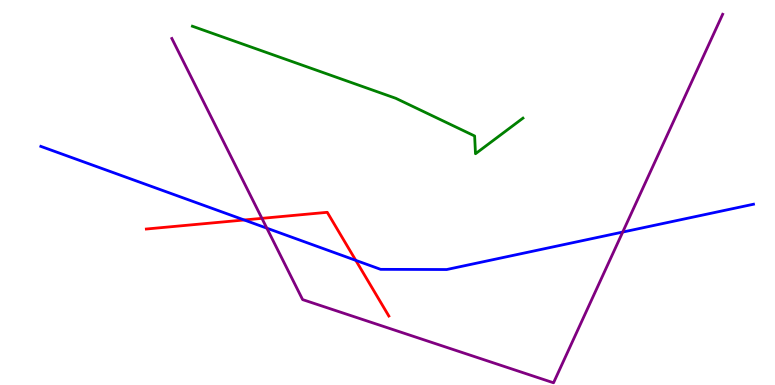[{'lines': ['blue', 'red'], 'intersections': [{'x': 3.15, 'y': 4.29}, {'x': 4.59, 'y': 3.24}]}, {'lines': ['green', 'red'], 'intersections': []}, {'lines': ['purple', 'red'], 'intersections': [{'x': 3.38, 'y': 4.33}]}, {'lines': ['blue', 'green'], 'intersections': []}, {'lines': ['blue', 'purple'], 'intersections': [{'x': 3.44, 'y': 4.07}, {'x': 8.03, 'y': 3.97}]}, {'lines': ['green', 'purple'], 'intersections': []}]